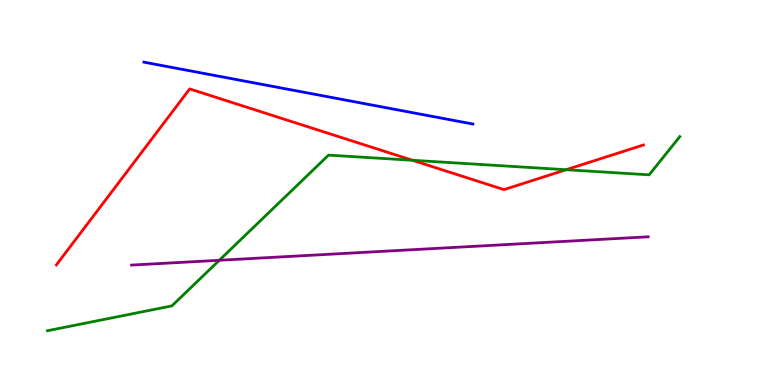[{'lines': ['blue', 'red'], 'intersections': []}, {'lines': ['green', 'red'], 'intersections': [{'x': 5.32, 'y': 5.84}, {'x': 7.31, 'y': 5.59}]}, {'lines': ['purple', 'red'], 'intersections': []}, {'lines': ['blue', 'green'], 'intersections': []}, {'lines': ['blue', 'purple'], 'intersections': []}, {'lines': ['green', 'purple'], 'intersections': [{'x': 2.83, 'y': 3.24}]}]